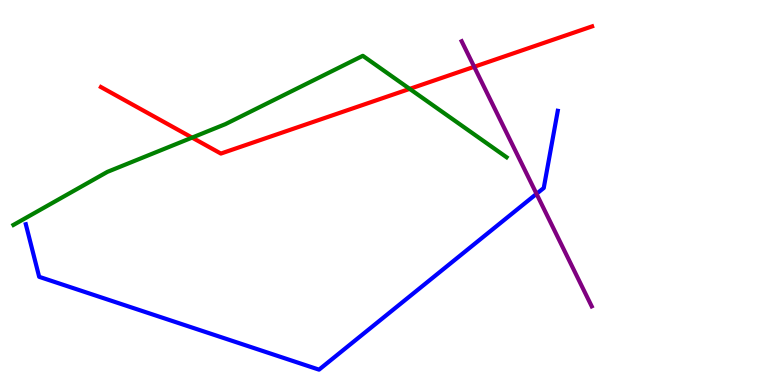[{'lines': ['blue', 'red'], 'intersections': []}, {'lines': ['green', 'red'], 'intersections': [{'x': 2.48, 'y': 6.43}, {'x': 5.29, 'y': 7.69}]}, {'lines': ['purple', 'red'], 'intersections': [{'x': 6.12, 'y': 8.27}]}, {'lines': ['blue', 'green'], 'intersections': []}, {'lines': ['blue', 'purple'], 'intersections': [{'x': 6.92, 'y': 4.97}]}, {'lines': ['green', 'purple'], 'intersections': []}]